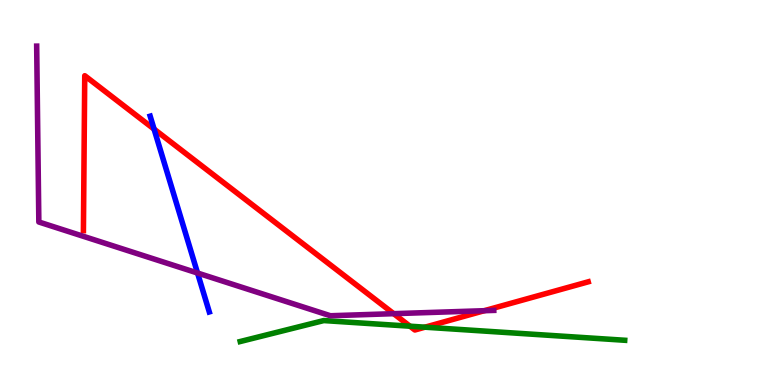[{'lines': ['blue', 'red'], 'intersections': [{'x': 1.99, 'y': 6.65}]}, {'lines': ['green', 'red'], 'intersections': [{'x': 5.29, 'y': 1.53}, {'x': 5.48, 'y': 1.5}]}, {'lines': ['purple', 'red'], 'intersections': [{'x': 5.08, 'y': 1.85}, {'x': 6.25, 'y': 1.93}]}, {'lines': ['blue', 'green'], 'intersections': []}, {'lines': ['blue', 'purple'], 'intersections': [{'x': 2.55, 'y': 2.91}]}, {'lines': ['green', 'purple'], 'intersections': []}]